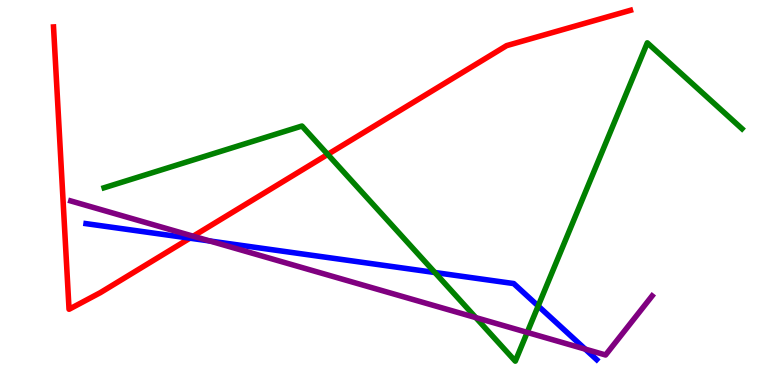[{'lines': ['blue', 'red'], 'intersections': [{'x': 2.45, 'y': 3.81}]}, {'lines': ['green', 'red'], 'intersections': [{'x': 4.23, 'y': 5.99}]}, {'lines': ['purple', 'red'], 'intersections': [{'x': 2.49, 'y': 3.86}]}, {'lines': ['blue', 'green'], 'intersections': [{'x': 5.61, 'y': 2.92}, {'x': 6.94, 'y': 2.05}]}, {'lines': ['blue', 'purple'], 'intersections': [{'x': 2.71, 'y': 3.74}, {'x': 7.55, 'y': 0.932}]}, {'lines': ['green', 'purple'], 'intersections': [{'x': 6.14, 'y': 1.75}, {'x': 6.8, 'y': 1.37}]}]